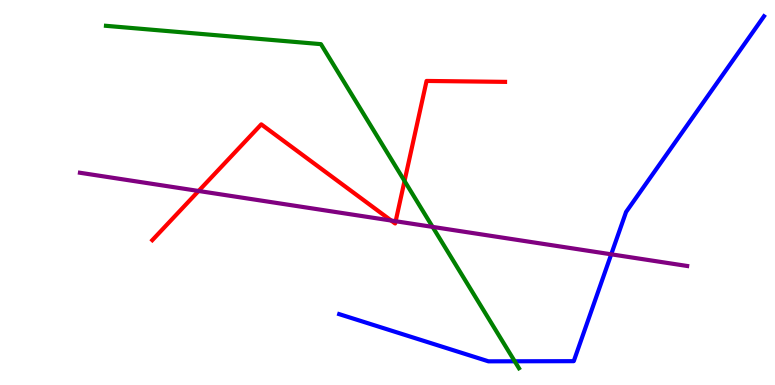[{'lines': ['blue', 'red'], 'intersections': []}, {'lines': ['green', 'red'], 'intersections': [{'x': 5.22, 'y': 5.3}]}, {'lines': ['purple', 'red'], 'intersections': [{'x': 2.56, 'y': 5.04}, {'x': 5.05, 'y': 4.27}, {'x': 5.11, 'y': 4.25}]}, {'lines': ['blue', 'green'], 'intersections': [{'x': 6.64, 'y': 0.616}]}, {'lines': ['blue', 'purple'], 'intersections': [{'x': 7.89, 'y': 3.39}]}, {'lines': ['green', 'purple'], 'intersections': [{'x': 5.58, 'y': 4.11}]}]